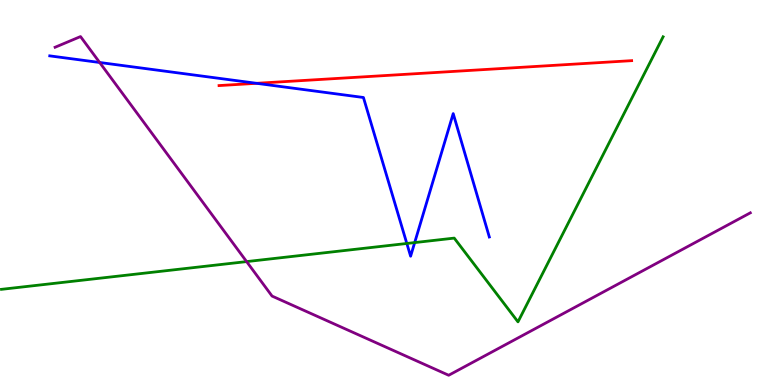[{'lines': ['blue', 'red'], 'intersections': [{'x': 3.31, 'y': 7.84}]}, {'lines': ['green', 'red'], 'intersections': []}, {'lines': ['purple', 'red'], 'intersections': []}, {'lines': ['blue', 'green'], 'intersections': [{'x': 5.25, 'y': 3.68}, {'x': 5.35, 'y': 3.7}]}, {'lines': ['blue', 'purple'], 'intersections': [{'x': 1.29, 'y': 8.38}]}, {'lines': ['green', 'purple'], 'intersections': [{'x': 3.18, 'y': 3.21}]}]